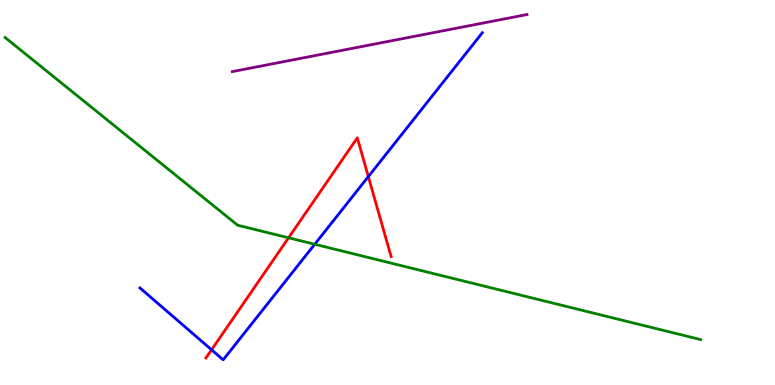[{'lines': ['blue', 'red'], 'intersections': [{'x': 2.73, 'y': 0.915}, {'x': 4.75, 'y': 5.41}]}, {'lines': ['green', 'red'], 'intersections': [{'x': 3.72, 'y': 3.82}]}, {'lines': ['purple', 'red'], 'intersections': []}, {'lines': ['blue', 'green'], 'intersections': [{'x': 4.06, 'y': 3.66}]}, {'lines': ['blue', 'purple'], 'intersections': []}, {'lines': ['green', 'purple'], 'intersections': []}]